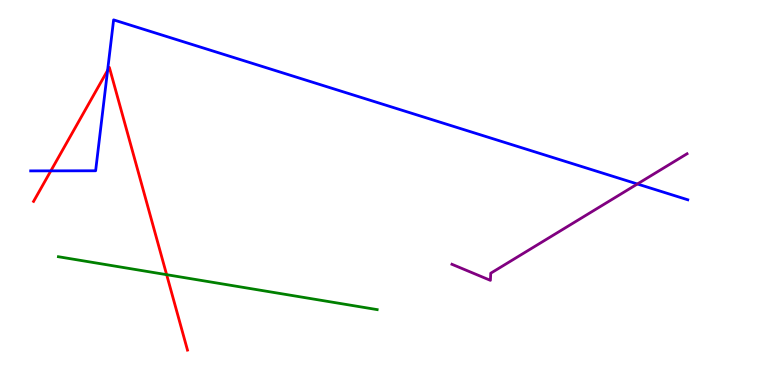[{'lines': ['blue', 'red'], 'intersections': [{'x': 0.656, 'y': 5.56}, {'x': 1.39, 'y': 8.17}]}, {'lines': ['green', 'red'], 'intersections': [{'x': 2.15, 'y': 2.87}]}, {'lines': ['purple', 'red'], 'intersections': []}, {'lines': ['blue', 'green'], 'intersections': []}, {'lines': ['blue', 'purple'], 'intersections': [{'x': 8.22, 'y': 5.22}]}, {'lines': ['green', 'purple'], 'intersections': []}]